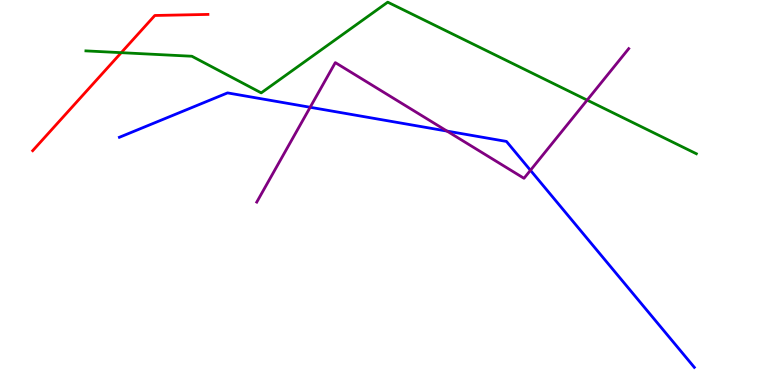[{'lines': ['blue', 'red'], 'intersections': []}, {'lines': ['green', 'red'], 'intersections': [{'x': 1.56, 'y': 8.63}]}, {'lines': ['purple', 'red'], 'intersections': []}, {'lines': ['blue', 'green'], 'intersections': []}, {'lines': ['blue', 'purple'], 'intersections': [{'x': 4.0, 'y': 7.21}, {'x': 5.77, 'y': 6.6}, {'x': 6.84, 'y': 5.58}]}, {'lines': ['green', 'purple'], 'intersections': [{'x': 7.58, 'y': 7.4}]}]